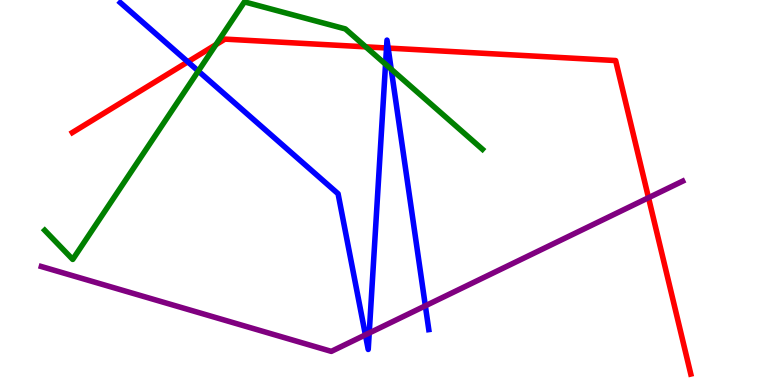[{'lines': ['blue', 'red'], 'intersections': [{'x': 2.42, 'y': 8.39}, {'x': 4.99, 'y': 8.75}, {'x': 5.01, 'y': 8.75}]}, {'lines': ['green', 'red'], 'intersections': [{'x': 2.79, 'y': 8.84}, {'x': 4.72, 'y': 8.78}]}, {'lines': ['purple', 'red'], 'intersections': [{'x': 8.37, 'y': 4.86}]}, {'lines': ['blue', 'green'], 'intersections': [{'x': 2.56, 'y': 8.15}, {'x': 4.97, 'y': 8.33}, {'x': 5.05, 'y': 8.2}]}, {'lines': ['blue', 'purple'], 'intersections': [{'x': 4.71, 'y': 1.3}, {'x': 4.76, 'y': 1.35}, {'x': 5.49, 'y': 2.06}]}, {'lines': ['green', 'purple'], 'intersections': []}]